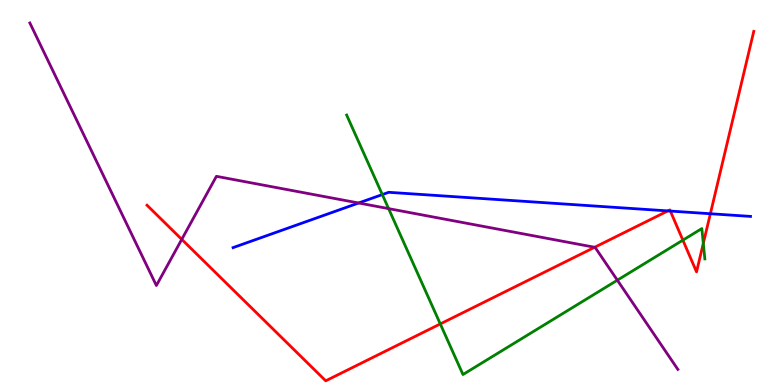[{'lines': ['blue', 'red'], 'intersections': [{'x': 8.62, 'y': 4.52}, {'x': 8.65, 'y': 4.52}, {'x': 9.17, 'y': 4.45}]}, {'lines': ['green', 'red'], 'intersections': [{'x': 5.68, 'y': 1.59}, {'x': 8.81, 'y': 3.76}, {'x': 9.07, 'y': 3.68}]}, {'lines': ['purple', 'red'], 'intersections': [{'x': 2.35, 'y': 3.78}, {'x': 7.67, 'y': 3.58}]}, {'lines': ['blue', 'green'], 'intersections': [{'x': 4.93, 'y': 4.95}]}, {'lines': ['blue', 'purple'], 'intersections': [{'x': 4.63, 'y': 4.73}]}, {'lines': ['green', 'purple'], 'intersections': [{'x': 5.01, 'y': 4.58}, {'x': 7.97, 'y': 2.72}]}]